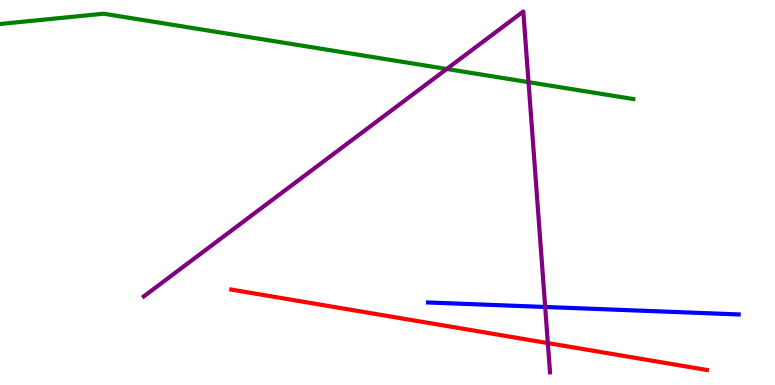[{'lines': ['blue', 'red'], 'intersections': []}, {'lines': ['green', 'red'], 'intersections': []}, {'lines': ['purple', 'red'], 'intersections': [{'x': 7.07, 'y': 1.09}]}, {'lines': ['blue', 'green'], 'intersections': []}, {'lines': ['blue', 'purple'], 'intersections': [{'x': 7.03, 'y': 2.03}]}, {'lines': ['green', 'purple'], 'intersections': [{'x': 5.76, 'y': 8.21}, {'x': 6.82, 'y': 7.87}]}]